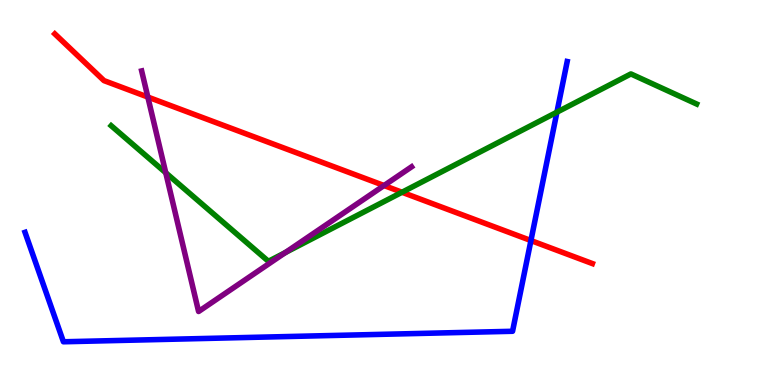[{'lines': ['blue', 'red'], 'intersections': [{'x': 6.85, 'y': 3.75}]}, {'lines': ['green', 'red'], 'intersections': [{'x': 5.19, 'y': 5.01}]}, {'lines': ['purple', 'red'], 'intersections': [{'x': 1.91, 'y': 7.48}, {'x': 4.96, 'y': 5.18}]}, {'lines': ['blue', 'green'], 'intersections': [{'x': 7.19, 'y': 7.09}]}, {'lines': ['blue', 'purple'], 'intersections': []}, {'lines': ['green', 'purple'], 'intersections': [{'x': 2.14, 'y': 5.51}, {'x': 3.68, 'y': 3.44}]}]